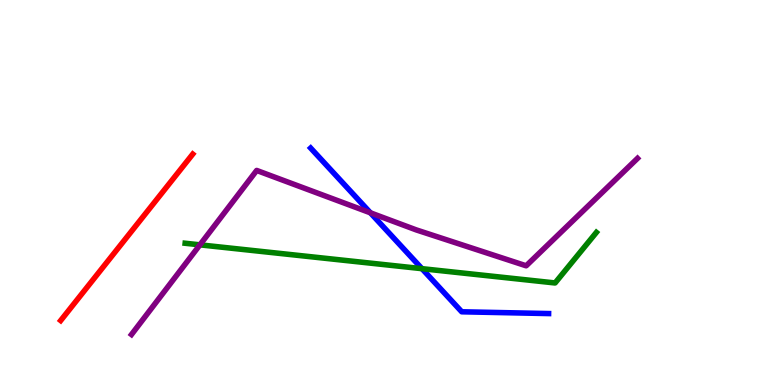[{'lines': ['blue', 'red'], 'intersections': []}, {'lines': ['green', 'red'], 'intersections': []}, {'lines': ['purple', 'red'], 'intersections': []}, {'lines': ['blue', 'green'], 'intersections': [{'x': 5.44, 'y': 3.02}]}, {'lines': ['blue', 'purple'], 'intersections': [{'x': 4.78, 'y': 4.47}]}, {'lines': ['green', 'purple'], 'intersections': [{'x': 2.58, 'y': 3.64}]}]